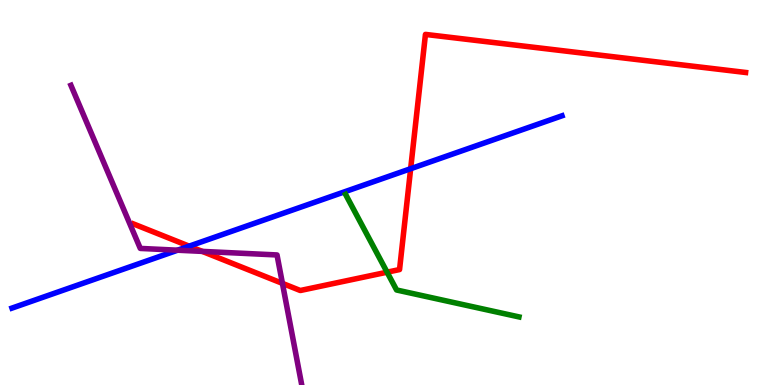[{'lines': ['blue', 'red'], 'intersections': [{'x': 2.44, 'y': 3.61}, {'x': 5.3, 'y': 5.62}]}, {'lines': ['green', 'red'], 'intersections': [{'x': 4.99, 'y': 2.93}]}, {'lines': ['purple', 'red'], 'intersections': [{'x': 2.61, 'y': 3.47}, {'x': 3.64, 'y': 2.64}]}, {'lines': ['blue', 'green'], 'intersections': []}, {'lines': ['blue', 'purple'], 'intersections': [{'x': 2.29, 'y': 3.5}]}, {'lines': ['green', 'purple'], 'intersections': []}]